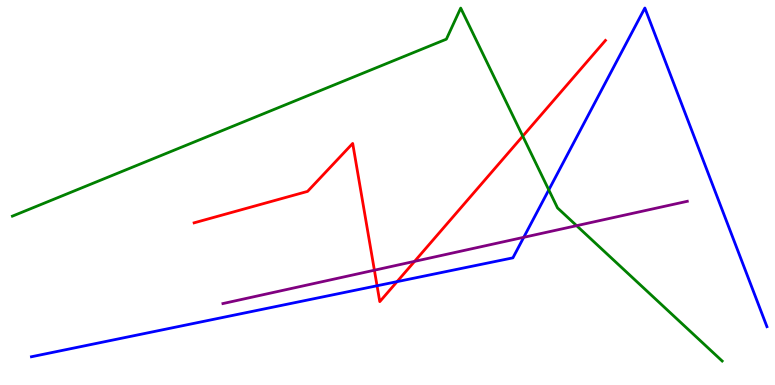[{'lines': ['blue', 'red'], 'intersections': [{'x': 4.87, 'y': 2.58}, {'x': 5.12, 'y': 2.68}]}, {'lines': ['green', 'red'], 'intersections': [{'x': 6.75, 'y': 6.46}]}, {'lines': ['purple', 'red'], 'intersections': [{'x': 4.83, 'y': 2.98}, {'x': 5.35, 'y': 3.21}]}, {'lines': ['blue', 'green'], 'intersections': [{'x': 7.08, 'y': 5.07}]}, {'lines': ['blue', 'purple'], 'intersections': [{'x': 6.76, 'y': 3.84}]}, {'lines': ['green', 'purple'], 'intersections': [{'x': 7.44, 'y': 4.14}]}]